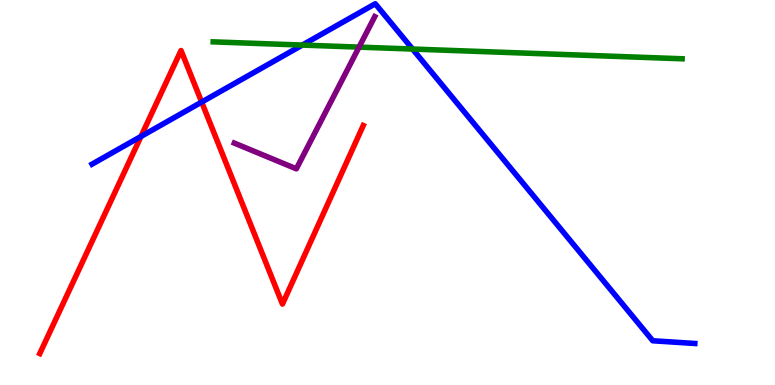[{'lines': ['blue', 'red'], 'intersections': [{'x': 1.82, 'y': 6.46}, {'x': 2.6, 'y': 7.35}]}, {'lines': ['green', 'red'], 'intersections': []}, {'lines': ['purple', 'red'], 'intersections': []}, {'lines': ['blue', 'green'], 'intersections': [{'x': 3.9, 'y': 8.83}, {'x': 5.32, 'y': 8.73}]}, {'lines': ['blue', 'purple'], 'intersections': []}, {'lines': ['green', 'purple'], 'intersections': [{'x': 4.63, 'y': 8.78}]}]